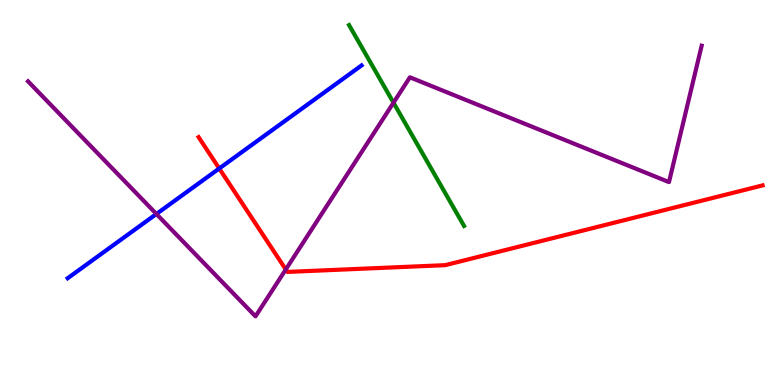[{'lines': ['blue', 'red'], 'intersections': [{'x': 2.83, 'y': 5.62}]}, {'lines': ['green', 'red'], 'intersections': []}, {'lines': ['purple', 'red'], 'intersections': [{'x': 3.69, 'y': 3.0}]}, {'lines': ['blue', 'green'], 'intersections': []}, {'lines': ['blue', 'purple'], 'intersections': [{'x': 2.02, 'y': 4.44}]}, {'lines': ['green', 'purple'], 'intersections': [{'x': 5.08, 'y': 7.33}]}]